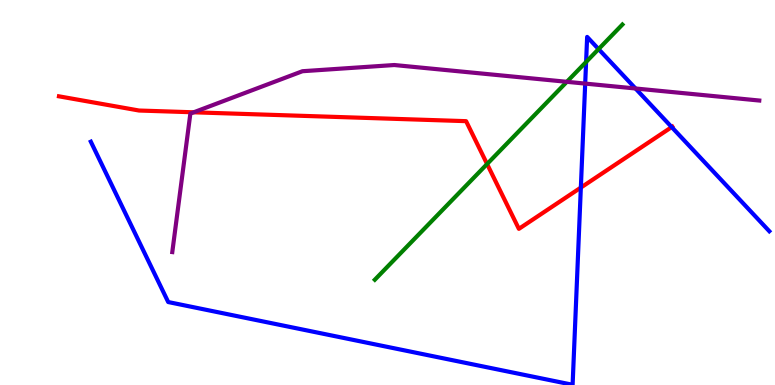[{'lines': ['blue', 'red'], 'intersections': [{'x': 7.49, 'y': 5.13}, {'x': 8.67, 'y': 6.7}]}, {'lines': ['green', 'red'], 'intersections': [{'x': 6.29, 'y': 5.74}]}, {'lines': ['purple', 'red'], 'intersections': [{'x': 2.5, 'y': 7.08}]}, {'lines': ['blue', 'green'], 'intersections': [{'x': 7.56, 'y': 8.39}, {'x': 7.72, 'y': 8.72}]}, {'lines': ['blue', 'purple'], 'intersections': [{'x': 7.55, 'y': 7.83}, {'x': 8.2, 'y': 7.7}]}, {'lines': ['green', 'purple'], 'intersections': [{'x': 7.31, 'y': 7.88}]}]